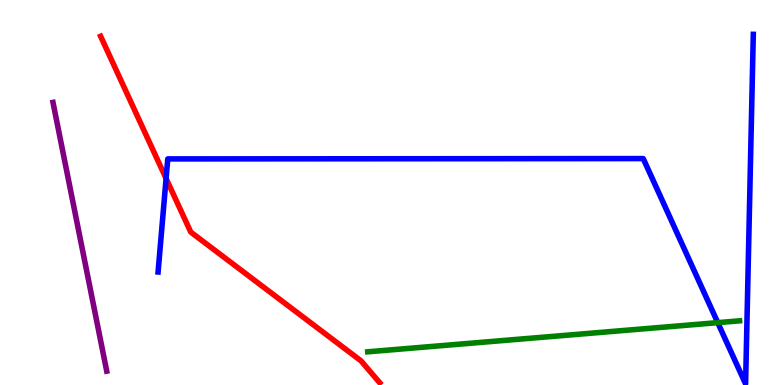[{'lines': ['blue', 'red'], 'intersections': [{'x': 2.14, 'y': 5.36}]}, {'lines': ['green', 'red'], 'intersections': []}, {'lines': ['purple', 'red'], 'intersections': []}, {'lines': ['blue', 'green'], 'intersections': [{'x': 9.26, 'y': 1.62}]}, {'lines': ['blue', 'purple'], 'intersections': []}, {'lines': ['green', 'purple'], 'intersections': []}]